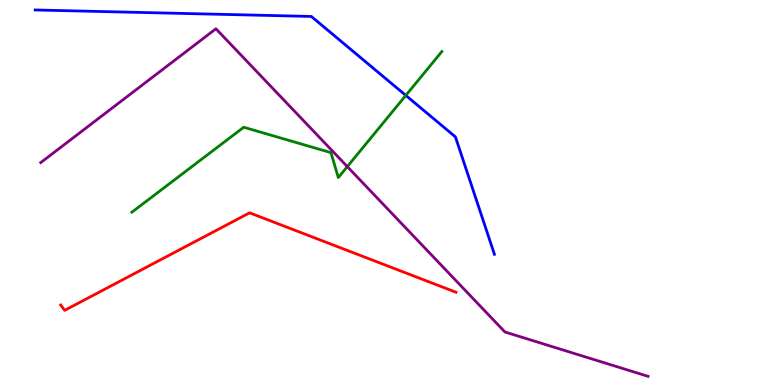[{'lines': ['blue', 'red'], 'intersections': []}, {'lines': ['green', 'red'], 'intersections': []}, {'lines': ['purple', 'red'], 'intersections': []}, {'lines': ['blue', 'green'], 'intersections': [{'x': 5.24, 'y': 7.52}]}, {'lines': ['blue', 'purple'], 'intersections': []}, {'lines': ['green', 'purple'], 'intersections': [{'x': 4.48, 'y': 5.67}]}]